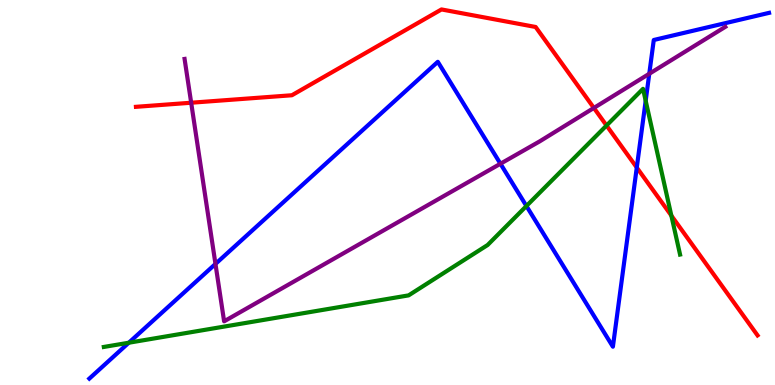[{'lines': ['blue', 'red'], 'intersections': [{'x': 8.22, 'y': 5.65}]}, {'lines': ['green', 'red'], 'intersections': [{'x': 7.83, 'y': 6.74}, {'x': 8.66, 'y': 4.4}]}, {'lines': ['purple', 'red'], 'intersections': [{'x': 2.47, 'y': 7.33}, {'x': 7.66, 'y': 7.2}]}, {'lines': ['blue', 'green'], 'intersections': [{'x': 1.66, 'y': 1.1}, {'x': 6.79, 'y': 4.65}, {'x': 8.33, 'y': 7.38}]}, {'lines': ['blue', 'purple'], 'intersections': [{'x': 2.78, 'y': 3.14}, {'x': 6.46, 'y': 5.75}, {'x': 8.38, 'y': 8.08}]}, {'lines': ['green', 'purple'], 'intersections': []}]